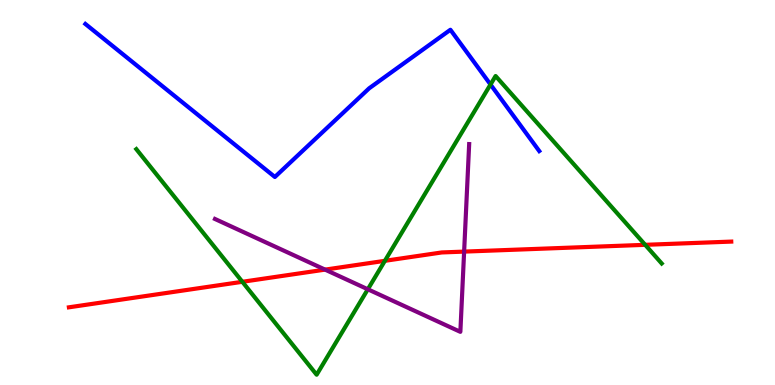[{'lines': ['blue', 'red'], 'intersections': []}, {'lines': ['green', 'red'], 'intersections': [{'x': 3.13, 'y': 2.68}, {'x': 4.97, 'y': 3.23}, {'x': 8.32, 'y': 3.64}]}, {'lines': ['purple', 'red'], 'intersections': [{'x': 4.19, 'y': 3.0}, {'x': 5.99, 'y': 3.46}]}, {'lines': ['blue', 'green'], 'intersections': [{'x': 6.33, 'y': 7.8}]}, {'lines': ['blue', 'purple'], 'intersections': []}, {'lines': ['green', 'purple'], 'intersections': [{'x': 4.75, 'y': 2.49}]}]